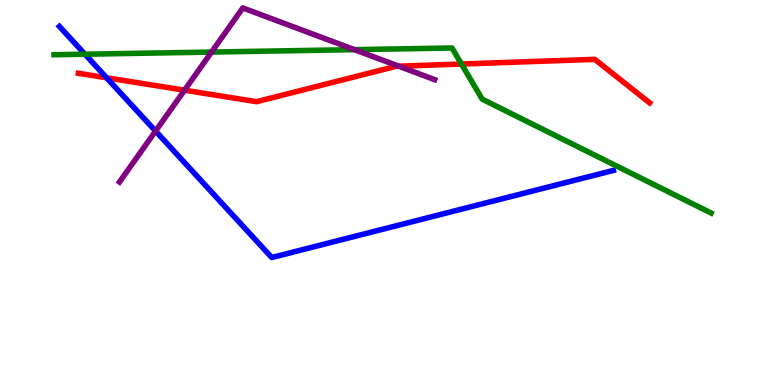[{'lines': ['blue', 'red'], 'intersections': [{'x': 1.38, 'y': 7.98}]}, {'lines': ['green', 'red'], 'intersections': [{'x': 5.95, 'y': 8.34}]}, {'lines': ['purple', 'red'], 'intersections': [{'x': 2.38, 'y': 7.66}, {'x': 5.14, 'y': 8.28}]}, {'lines': ['blue', 'green'], 'intersections': [{'x': 1.1, 'y': 8.59}]}, {'lines': ['blue', 'purple'], 'intersections': [{'x': 2.01, 'y': 6.6}]}, {'lines': ['green', 'purple'], 'intersections': [{'x': 2.73, 'y': 8.65}, {'x': 4.57, 'y': 8.71}]}]